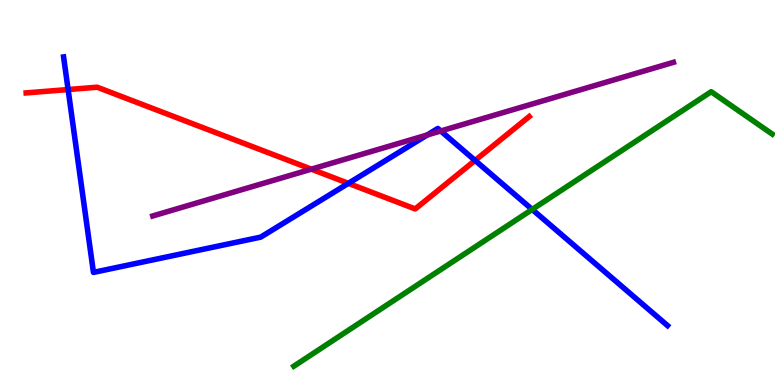[{'lines': ['blue', 'red'], 'intersections': [{'x': 0.879, 'y': 7.67}, {'x': 4.5, 'y': 5.24}, {'x': 6.13, 'y': 5.83}]}, {'lines': ['green', 'red'], 'intersections': []}, {'lines': ['purple', 'red'], 'intersections': [{'x': 4.02, 'y': 5.61}]}, {'lines': ['blue', 'green'], 'intersections': [{'x': 6.87, 'y': 4.56}]}, {'lines': ['blue', 'purple'], 'intersections': [{'x': 5.51, 'y': 6.49}, {'x': 5.69, 'y': 6.6}]}, {'lines': ['green', 'purple'], 'intersections': []}]